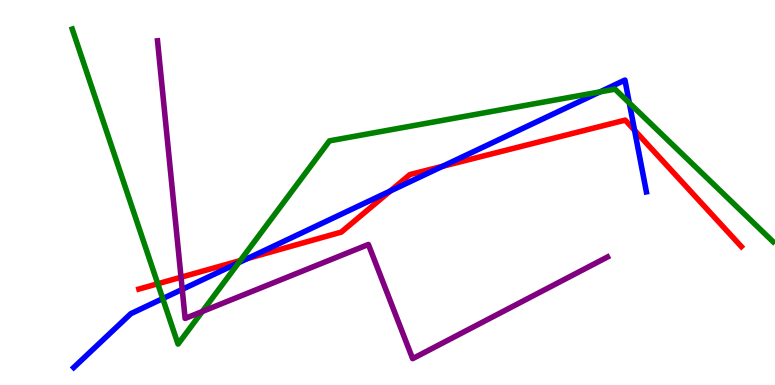[{'lines': ['blue', 'red'], 'intersections': [{'x': 3.19, 'y': 3.29}, {'x': 5.04, 'y': 5.04}, {'x': 5.71, 'y': 5.68}, {'x': 8.19, 'y': 6.62}]}, {'lines': ['green', 'red'], 'intersections': [{'x': 2.04, 'y': 2.63}, {'x': 3.1, 'y': 3.23}]}, {'lines': ['purple', 'red'], 'intersections': [{'x': 2.34, 'y': 2.8}]}, {'lines': ['blue', 'green'], 'intersections': [{'x': 2.1, 'y': 2.24}, {'x': 3.08, 'y': 3.18}, {'x': 7.74, 'y': 7.61}, {'x': 8.12, 'y': 7.33}]}, {'lines': ['blue', 'purple'], 'intersections': [{'x': 2.35, 'y': 2.48}]}, {'lines': ['green', 'purple'], 'intersections': [{'x': 2.61, 'y': 1.91}]}]